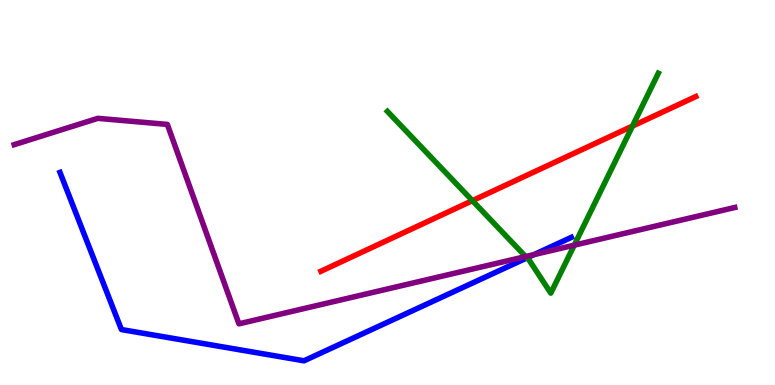[{'lines': ['blue', 'red'], 'intersections': []}, {'lines': ['green', 'red'], 'intersections': [{'x': 6.1, 'y': 4.79}, {'x': 8.16, 'y': 6.73}]}, {'lines': ['purple', 'red'], 'intersections': []}, {'lines': ['blue', 'green'], 'intersections': [{'x': 6.8, 'y': 3.3}]}, {'lines': ['blue', 'purple'], 'intersections': [{'x': 6.89, 'y': 3.39}]}, {'lines': ['green', 'purple'], 'intersections': [{'x': 6.78, 'y': 3.34}, {'x': 7.41, 'y': 3.63}]}]